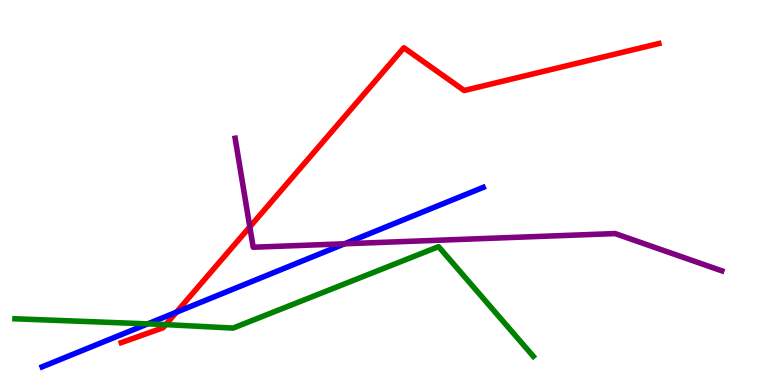[{'lines': ['blue', 'red'], 'intersections': [{'x': 2.28, 'y': 1.89}]}, {'lines': ['green', 'red'], 'intersections': [{'x': 2.14, 'y': 1.57}]}, {'lines': ['purple', 'red'], 'intersections': [{'x': 3.22, 'y': 4.11}]}, {'lines': ['blue', 'green'], 'intersections': [{'x': 1.91, 'y': 1.59}]}, {'lines': ['blue', 'purple'], 'intersections': [{'x': 4.45, 'y': 3.67}]}, {'lines': ['green', 'purple'], 'intersections': []}]